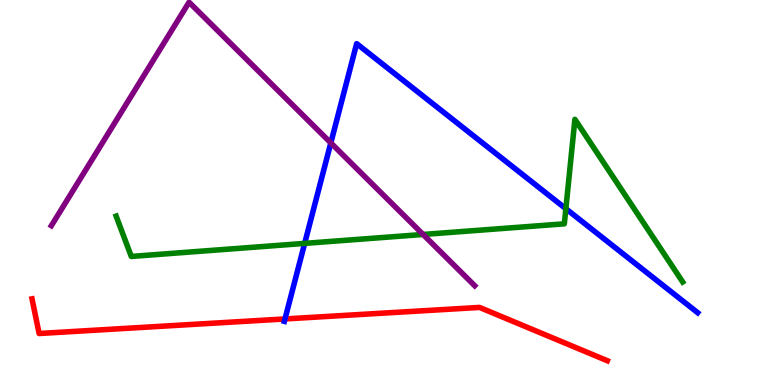[{'lines': ['blue', 'red'], 'intersections': [{'x': 3.68, 'y': 1.72}]}, {'lines': ['green', 'red'], 'intersections': []}, {'lines': ['purple', 'red'], 'intersections': []}, {'lines': ['blue', 'green'], 'intersections': [{'x': 3.93, 'y': 3.68}, {'x': 7.3, 'y': 4.58}]}, {'lines': ['blue', 'purple'], 'intersections': [{'x': 4.27, 'y': 6.29}]}, {'lines': ['green', 'purple'], 'intersections': [{'x': 5.46, 'y': 3.91}]}]